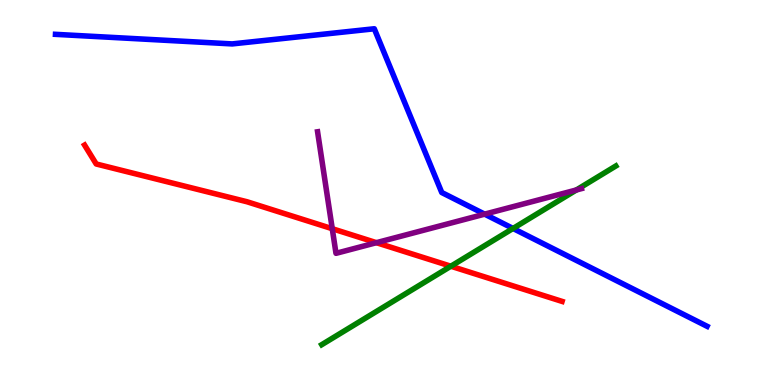[{'lines': ['blue', 'red'], 'intersections': []}, {'lines': ['green', 'red'], 'intersections': [{'x': 5.82, 'y': 3.09}]}, {'lines': ['purple', 'red'], 'intersections': [{'x': 4.29, 'y': 4.06}, {'x': 4.86, 'y': 3.7}]}, {'lines': ['blue', 'green'], 'intersections': [{'x': 6.62, 'y': 4.07}]}, {'lines': ['blue', 'purple'], 'intersections': [{'x': 6.25, 'y': 4.44}]}, {'lines': ['green', 'purple'], 'intersections': [{'x': 7.44, 'y': 5.07}]}]